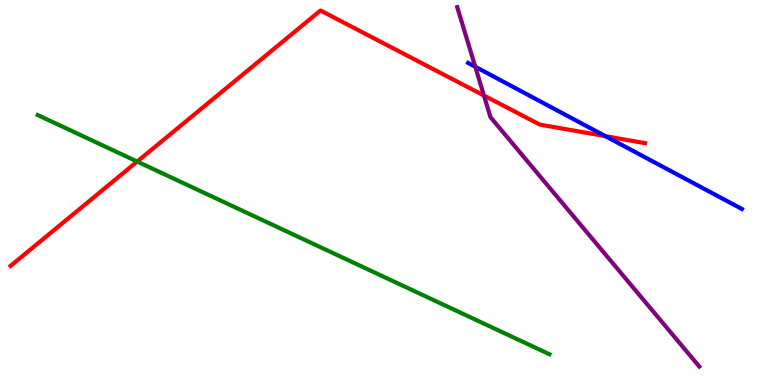[{'lines': ['blue', 'red'], 'intersections': [{'x': 7.81, 'y': 6.46}]}, {'lines': ['green', 'red'], 'intersections': [{'x': 1.77, 'y': 5.8}]}, {'lines': ['purple', 'red'], 'intersections': [{'x': 6.24, 'y': 7.52}]}, {'lines': ['blue', 'green'], 'intersections': []}, {'lines': ['blue', 'purple'], 'intersections': [{'x': 6.13, 'y': 8.27}]}, {'lines': ['green', 'purple'], 'intersections': []}]